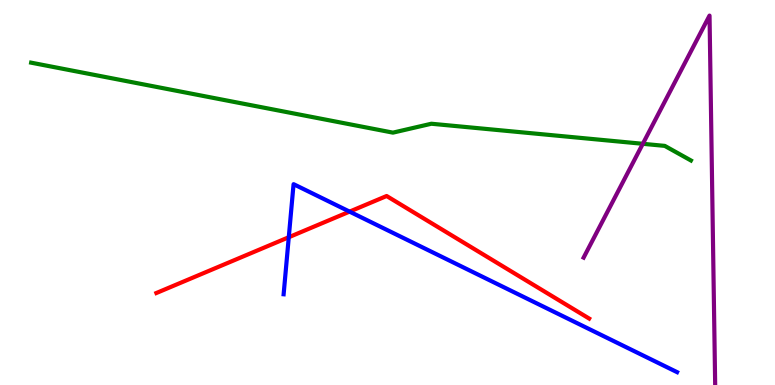[{'lines': ['blue', 'red'], 'intersections': [{'x': 3.73, 'y': 3.84}, {'x': 4.51, 'y': 4.5}]}, {'lines': ['green', 'red'], 'intersections': []}, {'lines': ['purple', 'red'], 'intersections': []}, {'lines': ['blue', 'green'], 'intersections': []}, {'lines': ['blue', 'purple'], 'intersections': []}, {'lines': ['green', 'purple'], 'intersections': [{'x': 8.29, 'y': 6.26}]}]